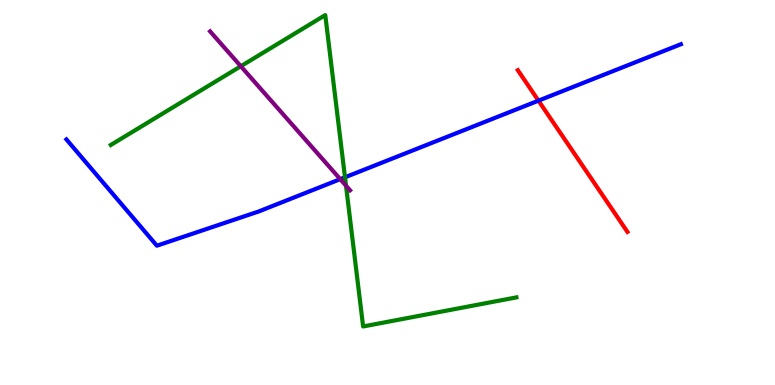[{'lines': ['blue', 'red'], 'intersections': [{'x': 6.95, 'y': 7.39}]}, {'lines': ['green', 'red'], 'intersections': []}, {'lines': ['purple', 'red'], 'intersections': []}, {'lines': ['blue', 'green'], 'intersections': [{'x': 4.45, 'y': 5.4}]}, {'lines': ['blue', 'purple'], 'intersections': [{'x': 4.39, 'y': 5.35}]}, {'lines': ['green', 'purple'], 'intersections': [{'x': 3.11, 'y': 8.28}, {'x': 4.46, 'y': 5.18}]}]